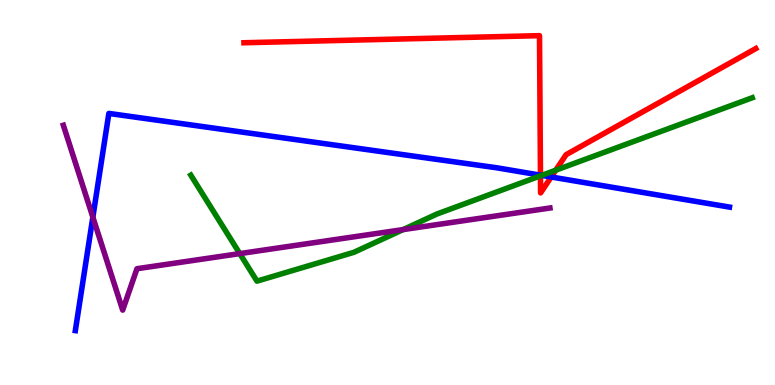[{'lines': ['blue', 'red'], 'intersections': [{'x': 6.97, 'y': 5.45}, {'x': 7.11, 'y': 5.4}]}, {'lines': ['green', 'red'], 'intersections': [{'x': 6.97, 'y': 5.43}, {'x': 7.17, 'y': 5.58}]}, {'lines': ['purple', 'red'], 'intersections': []}, {'lines': ['blue', 'green'], 'intersections': [{'x': 6.99, 'y': 5.44}]}, {'lines': ['blue', 'purple'], 'intersections': [{'x': 1.2, 'y': 4.36}]}, {'lines': ['green', 'purple'], 'intersections': [{'x': 3.09, 'y': 3.41}, {'x': 5.2, 'y': 4.04}]}]